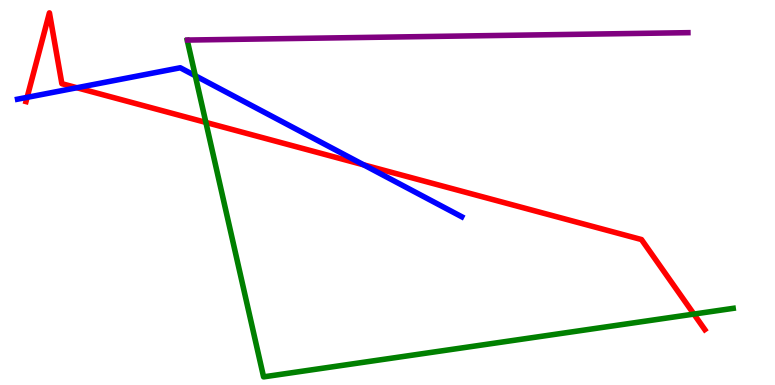[{'lines': ['blue', 'red'], 'intersections': [{'x': 0.35, 'y': 7.47}, {'x': 0.992, 'y': 7.72}, {'x': 4.69, 'y': 5.72}]}, {'lines': ['green', 'red'], 'intersections': [{'x': 2.66, 'y': 6.82}, {'x': 8.95, 'y': 1.84}]}, {'lines': ['purple', 'red'], 'intersections': []}, {'lines': ['blue', 'green'], 'intersections': [{'x': 2.52, 'y': 8.03}]}, {'lines': ['blue', 'purple'], 'intersections': []}, {'lines': ['green', 'purple'], 'intersections': []}]